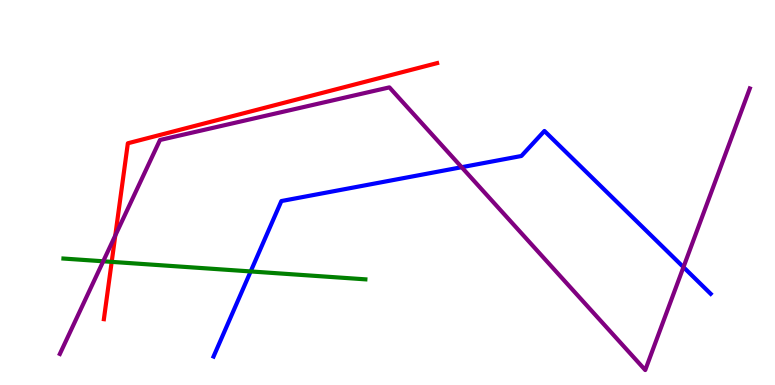[{'lines': ['blue', 'red'], 'intersections': []}, {'lines': ['green', 'red'], 'intersections': [{'x': 1.44, 'y': 3.2}]}, {'lines': ['purple', 'red'], 'intersections': [{'x': 1.49, 'y': 3.88}]}, {'lines': ['blue', 'green'], 'intersections': [{'x': 3.23, 'y': 2.95}]}, {'lines': ['blue', 'purple'], 'intersections': [{'x': 5.96, 'y': 5.66}, {'x': 8.82, 'y': 3.06}]}, {'lines': ['green', 'purple'], 'intersections': [{'x': 1.33, 'y': 3.21}]}]